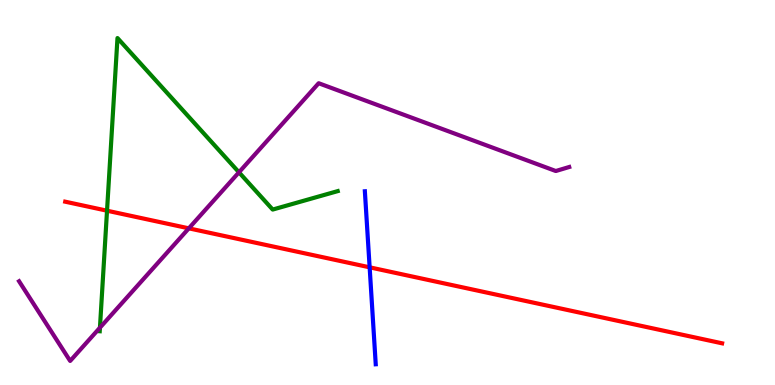[{'lines': ['blue', 'red'], 'intersections': [{'x': 4.77, 'y': 3.06}]}, {'lines': ['green', 'red'], 'intersections': [{'x': 1.38, 'y': 4.53}]}, {'lines': ['purple', 'red'], 'intersections': [{'x': 2.44, 'y': 4.07}]}, {'lines': ['blue', 'green'], 'intersections': []}, {'lines': ['blue', 'purple'], 'intersections': []}, {'lines': ['green', 'purple'], 'intersections': [{'x': 1.29, 'y': 1.49}, {'x': 3.08, 'y': 5.52}]}]